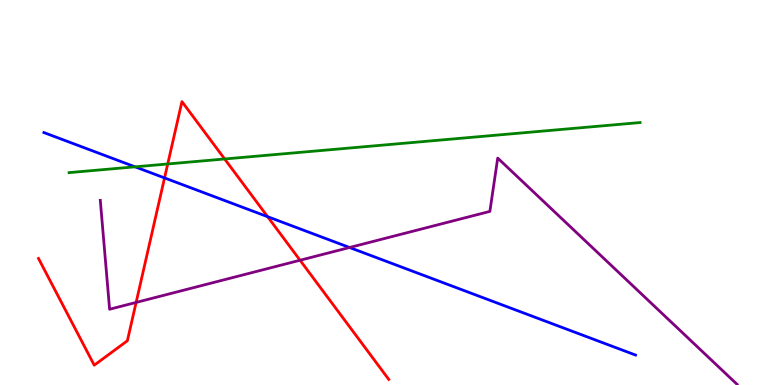[{'lines': ['blue', 'red'], 'intersections': [{'x': 2.12, 'y': 5.38}, {'x': 3.45, 'y': 4.37}]}, {'lines': ['green', 'red'], 'intersections': [{'x': 2.16, 'y': 5.74}, {'x': 2.9, 'y': 5.87}]}, {'lines': ['purple', 'red'], 'intersections': [{'x': 1.76, 'y': 2.14}, {'x': 3.87, 'y': 3.24}]}, {'lines': ['blue', 'green'], 'intersections': [{'x': 1.74, 'y': 5.67}]}, {'lines': ['blue', 'purple'], 'intersections': [{'x': 4.51, 'y': 3.57}]}, {'lines': ['green', 'purple'], 'intersections': []}]